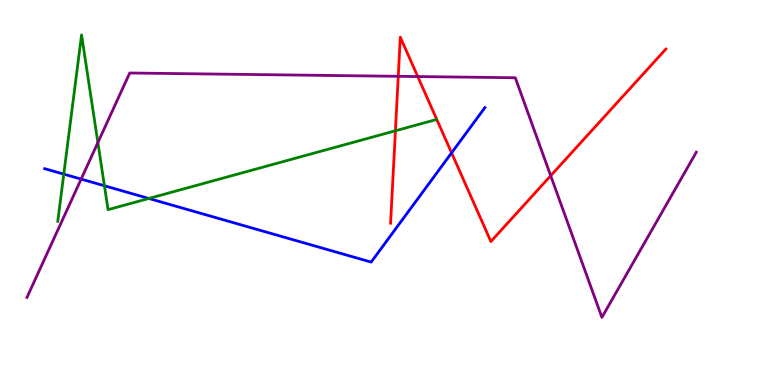[{'lines': ['blue', 'red'], 'intersections': [{'x': 5.83, 'y': 6.03}]}, {'lines': ['green', 'red'], 'intersections': [{'x': 5.1, 'y': 6.6}]}, {'lines': ['purple', 'red'], 'intersections': [{'x': 5.14, 'y': 8.02}, {'x': 5.39, 'y': 8.01}, {'x': 7.11, 'y': 5.44}]}, {'lines': ['blue', 'green'], 'intersections': [{'x': 0.823, 'y': 5.48}, {'x': 1.35, 'y': 5.17}, {'x': 1.92, 'y': 4.84}]}, {'lines': ['blue', 'purple'], 'intersections': [{'x': 1.05, 'y': 5.35}]}, {'lines': ['green', 'purple'], 'intersections': [{'x': 1.26, 'y': 6.3}]}]